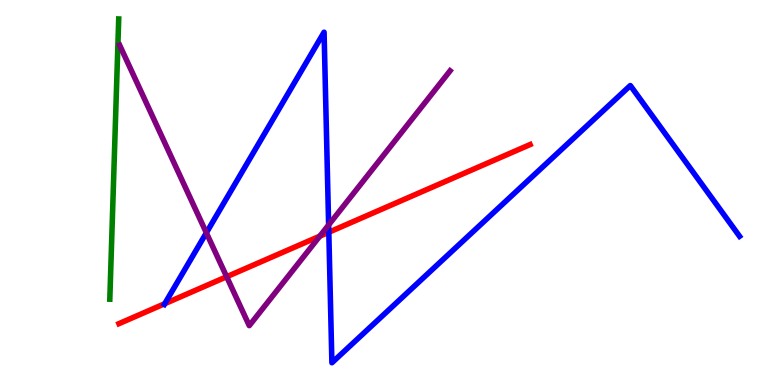[{'lines': ['blue', 'red'], 'intersections': [{'x': 2.13, 'y': 2.11}, {'x': 4.24, 'y': 3.97}]}, {'lines': ['green', 'red'], 'intersections': []}, {'lines': ['purple', 'red'], 'intersections': [{'x': 2.92, 'y': 2.81}, {'x': 4.13, 'y': 3.87}]}, {'lines': ['blue', 'green'], 'intersections': []}, {'lines': ['blue', 'purple'], 'intersections': [{'x': 2.66, 'y': 3.95}, {'x': 4.24, 'y': 4.16}]}, {'lines': ['green', 'purple'], 'intersections': []}]